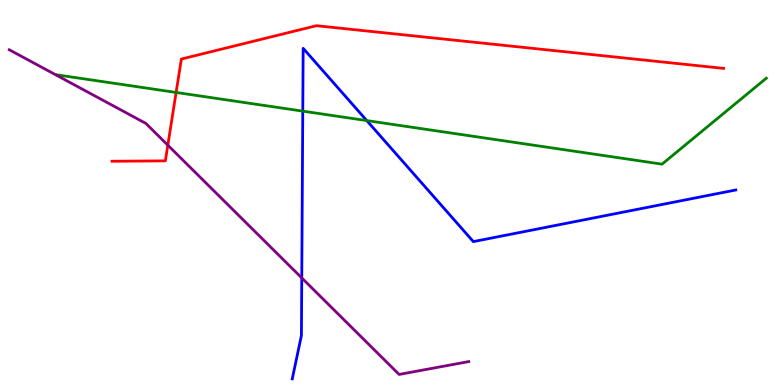[{'lines': ['blue', 'red'], 'intersections': []}, {'lines': ['green', 'red'], 'intersections': [{'x': 2.27, 'y': 7.6}]}, {'lines': ['purple', 'red'], 'intersections': [{'x': 2.17, 'y': 6.23}]}, {'lines': ['blue', 'green'], 'intersections': [{'x': 3.91, 'y': 7.11}, {'x': 4.73, 'y': 6.87}]}, {'lines': ['blue', 'purple'], 'intersections': [{'x': 3.89, 'y': 2.78}]}, {'lines': ['green', 'purple'], 'intersections': []}]